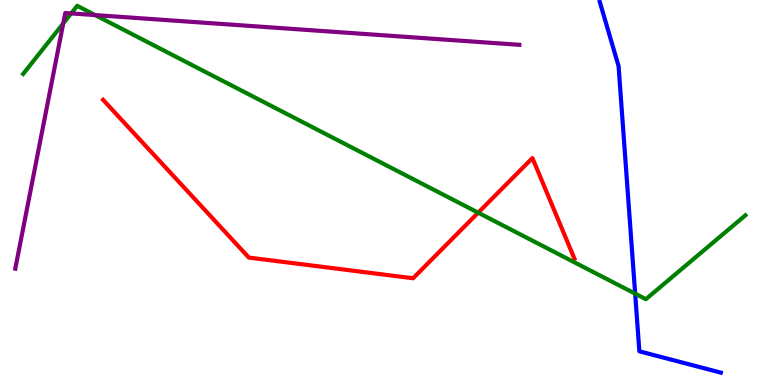[{'lines': ['blue', 'red'], 'intersections': []}, {'lines': ['green', 'red'], 'intersections': [{'x': 6.17, 'y': 4.48}]}, {'lines': ['purple', 'red'], 'intersections': []}, {'lines': ['blue', 'green'], 'intersections': [{'x': 8.2, 'y': 2.37}]}, {'lines': ['blue', 'purple'], 'intersections': []}, {'lines': ['green', 'purple'], 'intersections': [{'x': 0.816, 'y': 9.39}, {'x': 0.918, 'y': 9.65}, {'x': 1.23, 'y': 9.61}]}]